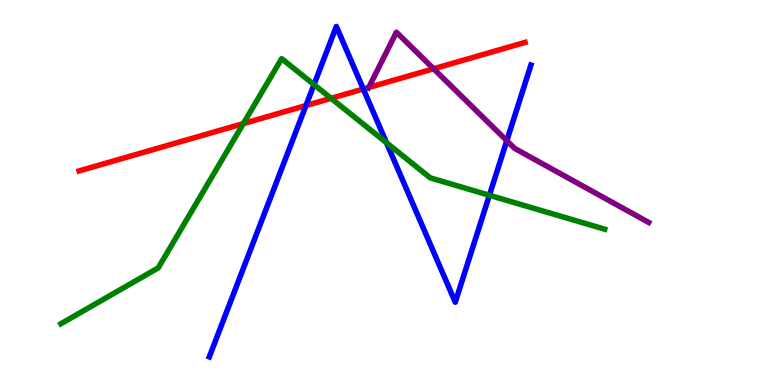[{'lines': ['blue', 'red'], 'intersections': [{'x': 3.95, 'y': 7.26}, {'x': 4.69, 'y': 7.69}]}, {'lines': ['green', 'red'], 'intersections': [{'x': 3.14, 'y': 6.79}, {'x': 4.27, 'y': 7.45}]}, {'lines': ['purple', 'red'], 'intersections': [{'x': 4.76, 'y': 7.73}, {'x': 5.59, 'y': 8.21}]}, {'lines': ['blue', 'green'], 'intersections': [{'x': 4.05, 'y': 7.8}, {'x': 4.99, 'y': 6.29}, {'x': 6.31, 'y': 4.93}]}, {'lines': ['blue', 'purple'], 'intersections': [{'x': 6.54, 'y': 6.35}]}, {'lines': ['green', 'purple'], 'intersections': []}]